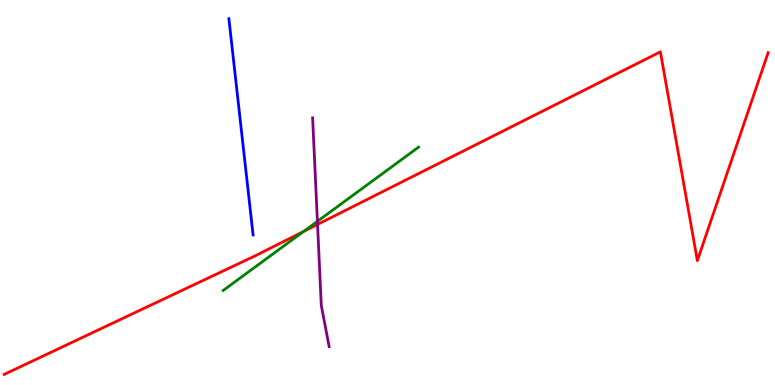[{'lines': ['blue', 'red'], 'intersections': []}, {'lines': ['green', 'red'], 'intersections': [{'x': 3.92, 'y': 3.99}]}, {'lines': ['purple', 'red'], 'intersections': [{'x': 4.1, 'y': 4.17}]}, {'lines': ['blue', 'green'], 'intersections': []}, {'lines': ['blue', 'purple'], 'intersections': []}, {'lines': ['green', 'purple'], 'intersections': [{'x': 4.1, 'y': 4.25}]}]